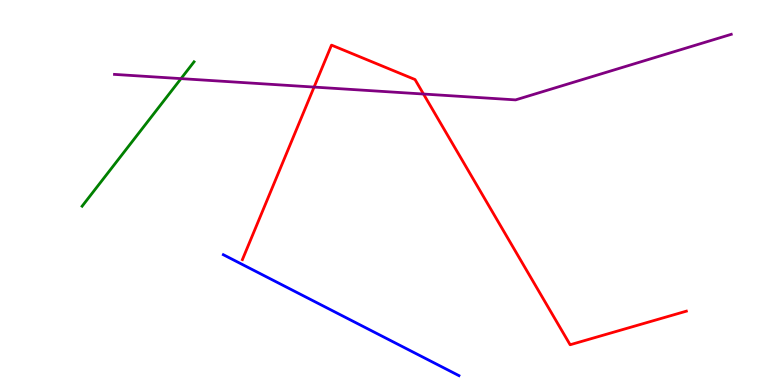[{'lines': ['blue', 'red'], 'intersections': []}, {'lines': ['green', 'red'], 'intersections': []}, {'lines': ['purple', 'red'], 'intersections': [{'x': 4.05, 'y': 7.74}, {'x': 5.46, 'y': 7.56}]}, {'lines': ['blue', 'green'], 'intersections': []}, {'lines': ['blue', 'purple'], 'intersections': []}, {'lines': ['green', 'purple'], 'intersections': [{'x': 2.34, 'y': 7.96}]}]